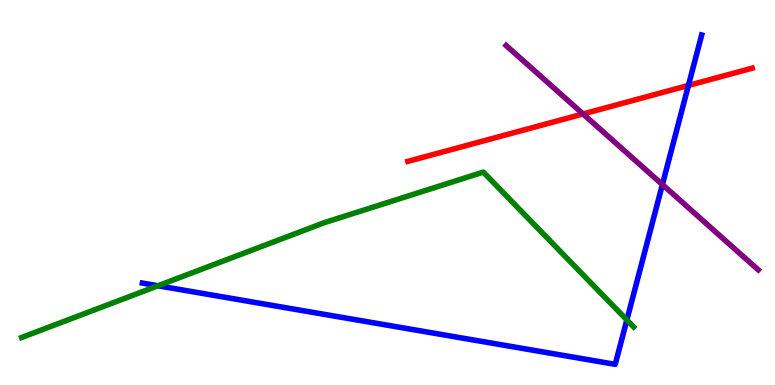[{'lines': ['blue', 'red'], 'intersections': [{'x': 8.88, 'y': 7.78}]}, {'lines': ['green', 'red'], 'intersections': []}, {'lines': ['purple', 'red'], 'intersections': [{'x': 7.52, 'y': 7.04}]}, {'lines': ['blue', 'green'], 'intersections': [{'x': 2.04, 'y': 2.58}, {'x': 8.09, 'y': 1.69}]}, {'lines': ['blue', 'purple'], 'intersections': [{'x': 8.55, 'y': 5.21}]}, {'lines': ['green', 'purple'], 'intersections': []}]